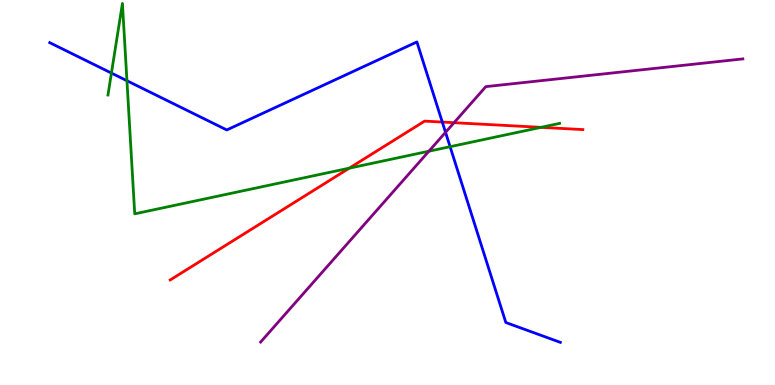[{'lines': ['blue', 'red'], 'intersections': [{'x': 5.71, 'y': 6.83}]}, {'lines': ['green', 'red'], 'intersections': [{'x': 4.51, 'y': 5.63}, {'x': 6.98, 'y': 6.69}]}, {'lines': ['purple', 'red'], 'intersections': [{'x': 5.86, 'y': 6.81}]}, {'lines': ['blue', 'green'], 'intersections': [{'x': 1.44, 'y': 8.1}, {'x': 1.64, 'y': 7.9}, {'x': 5.81, 'y': 6.19}]}, {'lines': ['blue', 'purple'], 'intersections': [{'x': 5.75, 'y': 6.56}]}, {'lines': ['green', 'purple'], 'intersections': [{'x': 5.53, 'y': 6.07}]}]